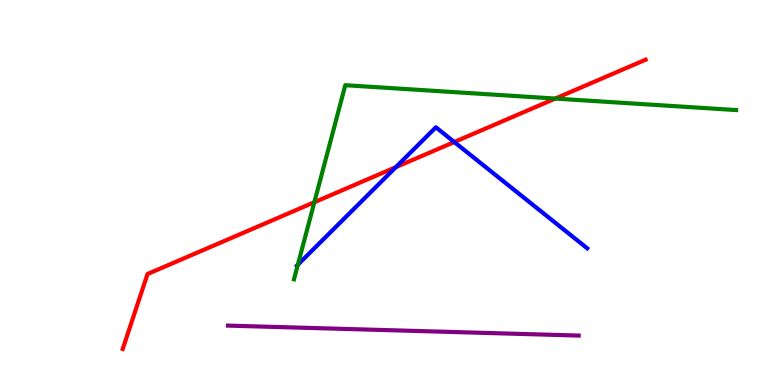[{'lines': ['blue', 'red'], 'intersections': [{'x': 5.11, 'y': 5.66}, {'x': 5.86, 'y': 6.31}]}, {'lines': ['green', 'red'], 'intersections': [{'x': 4.06, 'y': 4.75}, {'x': 7.16, 'y': 7.44}]}, {'lines': ['purple', 'red'], 'intersections': []}, {'lines': ['blue', 'green'], 'intersections': [{'x': 3.84, 'y': 3.12}]}, {'lines': ['blue', 'purple'], 'intersections': []}, {'lines': ['green', 'purple'], 'intersections': []}]